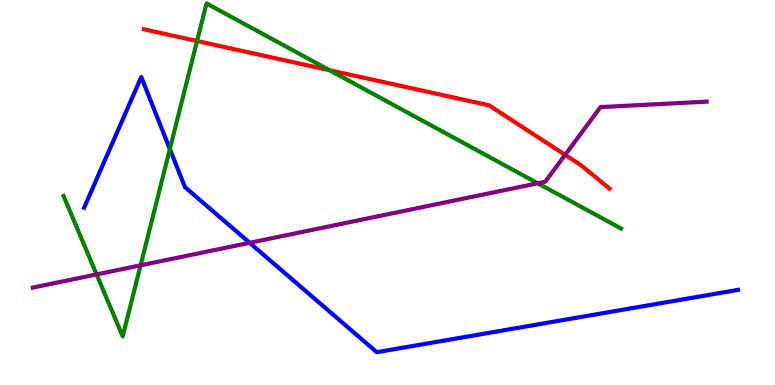[{'lines': ['blue', 'red'], 'intersections': []}, {'lines': ['green', 'red'], 'intersections': [{'x': 2.54, 'y': 8.93}, {'x': 4.25, 'y': 8.18}]}, {'lines': ['purple', 'red'], 'intersections': [{'x': 7.29, 'y': 5.98}]}, {'lines': ['blue', 'green'], 'intersections': [{'x': 2.19, 'y': 6.13}]}, {'lines': ['blue', 'purple'], 'intersections': [{'x': 3.22, 'y': 3.69}]}, {'lines': ['green', 'purple'], 'intersections': [{'x': 1.25, 'y': 2.87}, {'x': 1.81, 'y': 3.11}, {'x': 6.94, 'y': 5.24}]}]